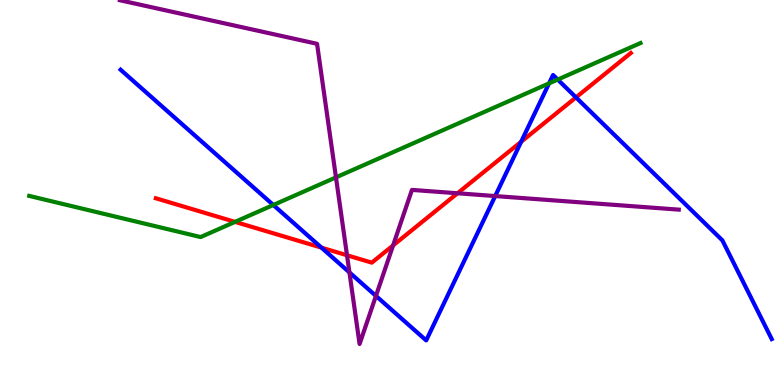[{'lines': ['blue', 'red'], 'intersections': [{'x': 4.15, 'y': 3.57}, {'x': 6.72, 'y': 6.32}, {'x': 7.43, 'y': 7.47}]}, {'lines': ['green', 'red'], 'intersections': [{'x': 3.03, 'y': 4.24}]}, {'lines': ['purple', 'red'], 'intersections': [{'x': 4.48, 'y': 3.37}, {'x': 5.07, 'y': 3.63}, {'x': 5.9, 'y': 4.98}]}, {'lines': ['blue', 'green'], 'intersections': [{'x': 3.53, 'y': 4.68}, {'x': 7.08, 'y': 7.83}, {'x': 7.2, 'y': 7.93}]}, {'lines': ['blue', 'purple'], 'intersections': [{'x': 4.51, 'y': 2.92}, {'x': 4.85, 'y': 2.31}, {'x': 6.39, 'y': 4.91}]}, {'lines': ['green', 'purple'], 'intersections': [{'x': 4.34, 'y': 5.39}]}]